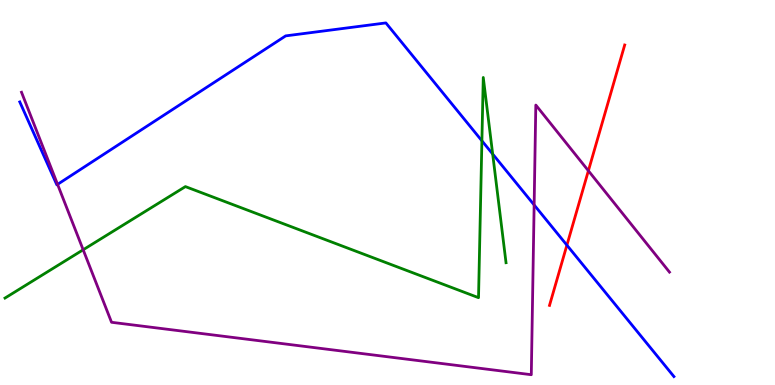[{'lines': ['blue', 'red'], 'intersections': [{'x': 7.31, 'y': 3.63}]}, {'lines': ['green', 'red'], 'intersections': []}, {'lines': ['purple', 'red'], 'intersections': [{'x': 7.59, 'y': 5.56}]}, {'lines': ['blue', 'green'], 'intersections': [{'x': 6.22, 'y': 6.34}, {'x': 6.36, 'y': 6.0}]}, {'lines': ['blue', 'purple'], 'intersections': [{'x': 0.743, 'y': 5.21}, {'x': 6.89, 'y': 4.68}]}, {'lines': ['green', 'purple'], 'intersections': [{'x': 1.07, 'y': 3.51}]}]